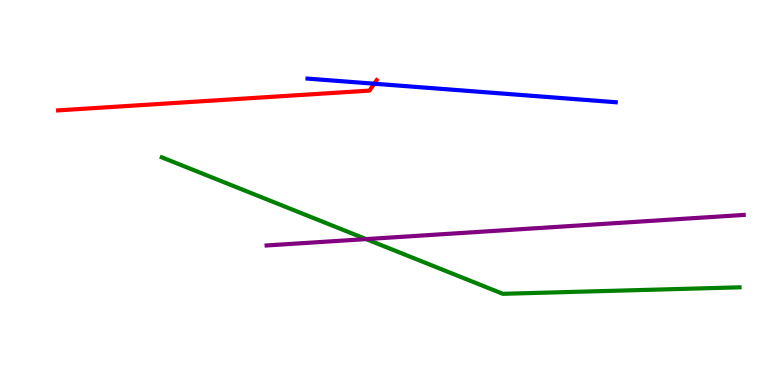[{'lines': ['blue', 'red'], 'intersections': [{'x': 4.83, 'y': 7.83}]}, {'lines': ['green', 'red'], 'intersections': []}, {'lines': ['purple', 'red'], 'intersections': []}, {'lines': ['blue', 'green'], 'intersections': []}, {'lines': ['blue', 'purple'], 'intersections': []}, {'lines': ['green', 'purple'], 'intersections': [{'x': 4.72, 'y': 3.79}]}]